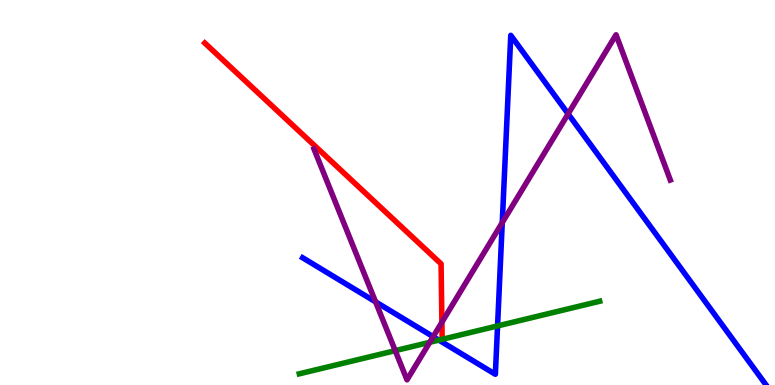[{'lines': ['blue', 'red'], 'intersections': []}, {'lines': ['green', 'red'], 'intersections': []}, {'lines': ['purple', 'red'], 'intersections': [{'x': 5.7, 'y': 1.63}]}, {'lines': ['blue', 'green'], 'intersections': [{'x': 5.66, 'y': 1.17}, {'x': 6.42, 'y': 1.53}]}, {'lines': ['blue', 'purple'], 'intersections': [{'x': 4.85, 'y': 2.16}, {'x': 5.59, 'y': 1.26}, {'x': 6.48, 'y': 4.22}, {'x': 7.33, 'y': 7.04}]}, {'lines': ['green', 'purple'], 'intersections': [{'x': 5.1, 'y': 0.892}, {'x': 5.55, 'y': 1.11}]}]